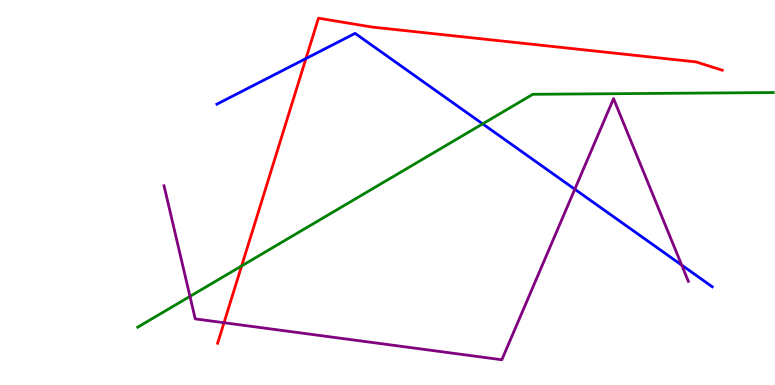[{'lines': ['blue', 'red'], 'intersections': [{'x': 3.95, 'y': 8.48}]}, {'lines': ['green', 'red'], 'intersections': [{'x': 3.12, 'y': 3.09}]}, {'lines': ['purple', 'red'], 'intersections': [{'x': 2.89, 'y': 1.62}]}, {'lines': ['blue', 'green'], 'intersections': [{'x': 6.23, 'y': 6.78}]}, {'lines': ['blue', 'purple'], 'intersections': [{'x': 7.42, 'y': 5.08}, {'x': 8.8, 'y': 3.12}]}, {'lines': ['green', 'purple'], 'intersections': [{'x': 2.45, 'y': 2.3}]}]